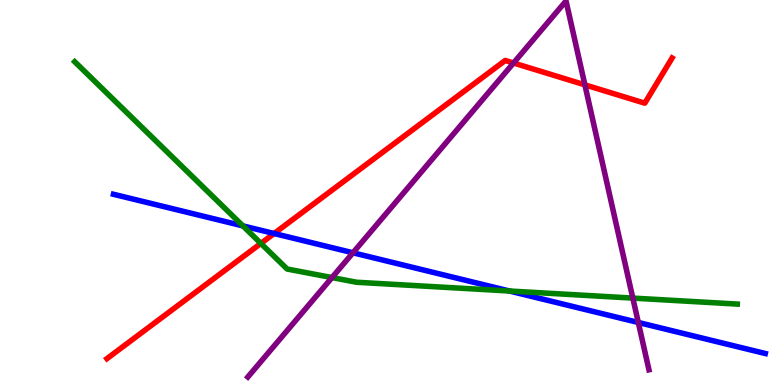[{'lines': ['blue', 'red'], 'intersections': [{'x': 3.54, 'y': 3.93}]}, {'lines': ['green', 'red'], 'intersections': [{'x': 3.37, 'y': 3.68}]}, {'lines': ['purple', 'red'], 'intersections': [{'x': 6.63, 'y': 8.36}, {'x': 7.55, 'y': 7.8}]}, {'lines': ['blue', 'green'], 'intersections': [{'x': 3.13, 'y': 4.13}, {'x': 6.57, 'y': 2.44}]}, {'lines': ['blue', 'purple'], 'intersections': [{'x': 4.55, 'y': 3.43}, {'x': 8.24, 'y': 1.62}]}, {'lines': ['green', 'purple'], 'intersections': [{'x': 4.28, 'y': 2.79}, {'x': 8.17, 'y': 2.26}]}]